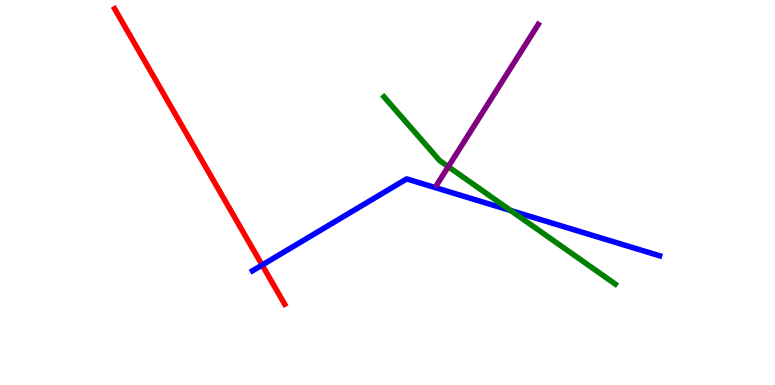[{'lines': ['blue', 'red'], 'intersections': [{'x': 3.38, 'y': 3.12}]}, {'lines': ['green', 'red'], 'intersections': []}, {'lines': ['purple', 'red'], 'intersections': []}, {'lines': ['blue', 'green'], 'intersections': [{'x': 6.59, 'y': 4.53}]}, {'lines': ['blue', 'purple'], 'intersections': []}, {'lines': ['green', 'purple'], 'intersections': [{'x': 5.78, 'y': 5.67}]}]